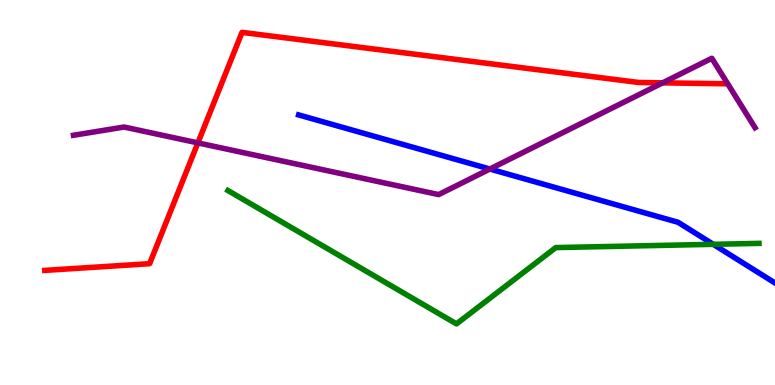[{'lines': ['blue', 'red'], 'intersections': []}, {'lines': ['green', 'red'], 'intersections': []}, {'lines': ['purple', 'red'], 'intersections': [{'x': 2.55, 'y': 6.29}, {'x': 8.55, 'y': 7.85}]}, {'lines': ['blue', 'green'], 'intersections': [{'x': 9.2, 'y': 3.65}]}, {'lines': ['blue', 'purple'], 'intersections': [{'x': 6.32, 'y': 5.61}]}, {'lines': ['green', 'purple'], 'intersections': []}]